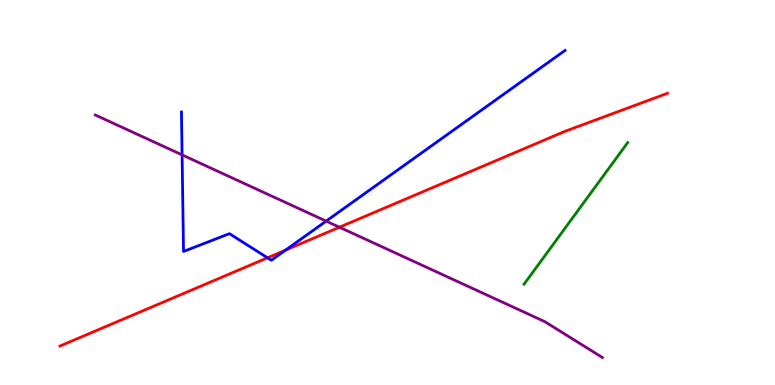[{'lines': ['blue', 'red'], 'intersections': [{'x': 3.45, 'y': 3.3}, {'x': 3.68, 'y': 3.5}]}, {'lines': ['green', 'red'], 'intersections': []}, {'lines': ['purple', 'red'], 'intersections': [{'x': 4.38, 'y': 4.1}]}, {'lines': ['blue', 'green'], 'intersections': []}, {'lines': ['blue', 'purple'], 'intersections': [{'x': 2.35, 'y': 5.98}, {'x': 4.21, 'y': 4.26}]}, {'lines': ['green', 'purple'], 'intersections': []}]